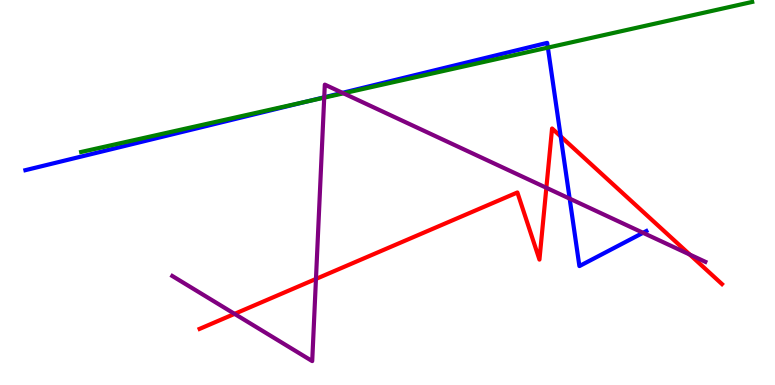[{'lines': ['blue', 'red'], 'intersections': [{'x': 7.23, 'y': 6.46}]}, {'lines': ['green', 'red'], 'intersections': []}, {'lines': ['purple', 'red'], 'intersections': [{'x': 3.03, 'y': 1.85}, {'x': 4.08, 'y': 2.75}, {'x': 7.05, 'y': 5.12}, {'x': 8.9, 'y': 3.39}]}, {'lines': ['blue', 'green'], 'intersections': [{'x': 3.96, 'y': 7.36}, {'x': 7.07, 'y': 8.76}]}, {'lines': ['blue', 'purple'], 'intersections': [{'x': 4.18, 'y': 7.47}, {'x': 4.42, 'y': 7.59}, {'x': 7.35, 'y': 4.84}, {'x': 8.3, 'y': 3.95}]}, {'lines': ['green', 'purple'], 'intersections': [{'x': 4.18, 'y': 7.46}, {'x': 4.43, 'y': 7.58}]}]